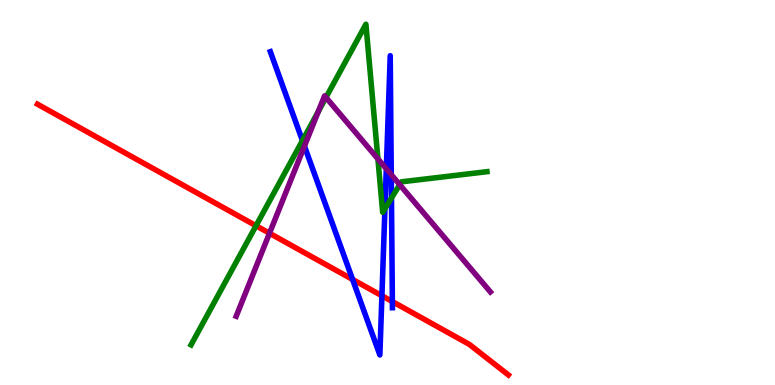[{'lines': ['blue', 'red'], 'intersections': [{'x': 4.55, 'y': 2.74}, {'x': 4.93, 'y': 2.32}, {'x': 5.06, 'y': 2.17}]}, {'lines': ['green', 'red'], 'intersections': [{'x': 3.3, 'y': 4.14}]}, {'lines': ['purple', 'red'], 'intersections': [{'x': 3.48, 'y': 3.94}]}, {'lines': ['blue', 'green'], 'intersections': [{'x': 3.9, 'y': 6.35}, {'x': 4.97, 'y': 4.58}, {'x': 5.05, 'y': 4.86}]}, {'lines': ['blue', 'purple'], 'intersections': [{'x': 3.93, 'y': 6.21}, {'x': 4.98, 'y': 5.62}, {'x': 5.05, 'y': 5.46}]}, {'lines': ['green', 'purple'], 'intersections': [{'x': 4.11, 'y': 7.1}, {'x': 4.21, 'y': 7.47}, {'x': 4.88, 'y': 5.87}, {'x': 5.16, 'y': 5.2}]}]